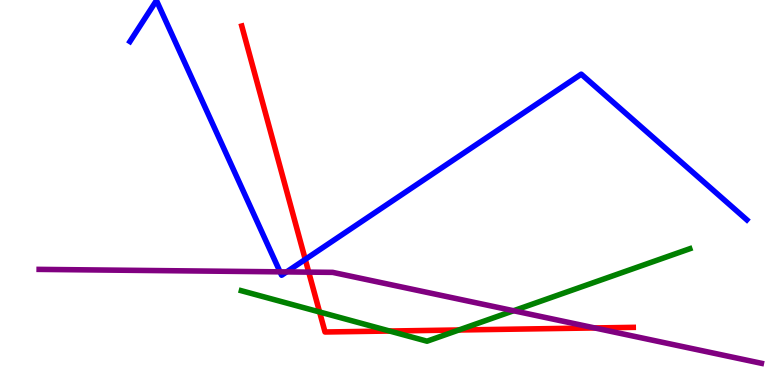[{'lines': ['blue', 'red'], 'intersections': [{'x': 3.94, 'y': 3.26}]}, {'lines': ['green', 'red'], 'intersections': [{'x': 4.12, 'y': 1.9}, {'x': 5.03, 'y': 1.4}, {'x': 5.92, 'y': 1.43}]}, {'lines': ['purple', 'red'], 'intersections': [{'x': 3.98, 'y': 2.93}, {'x': 7.67, 'y': 1.48}]}, {'lines': ['blue', 'green'], 'intersections': []}, {'lines': ['blue', 'purple'], 'intersections': [{'x': 3.61, 'y': 2.94}, {'x': 3.7, 'y': 2.94}]}, {'lines': ['green', 'purple'], 'intersections': [{'x': 6.63, 'y': 1.93}]}]